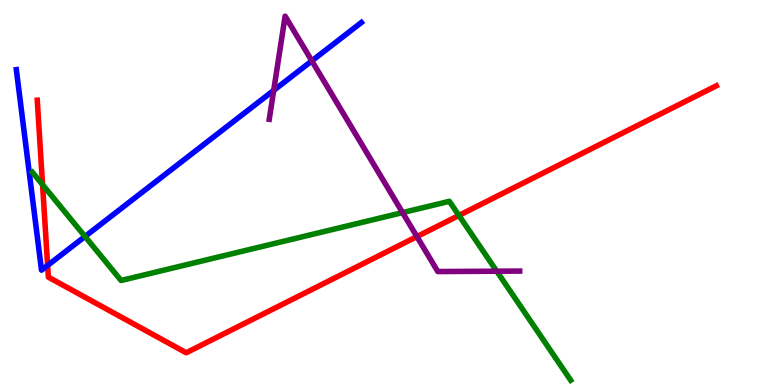[{'lines': ['blue', 'red'], 'intersections': [{'x': 0.615, 'y': 3.11}]}, {'lines': ['green', 'red'], 'intersections': [{'x': 0.549, 'y': 5.2}, {'x': 5.92, 'y': 4.4}]}, {'lines': ['purple', 'red'], 'intersections': [{'x': 5.38, 'y': 3.85}]}, {'lines': ['blue', 'green'], 'intersections': [{'x': 1.1, 'y': 3.86}]}, {'lines': ['blue', 'purple'], 'intersections': [{'x': 3.53, 'y': 7.65}, {'x': 4.02, 'y': 8.42}]}, {'lines': ['green', 'purple'], 'intersections': [{'x': 5.19, 'y': 4.48}, {'x': 6.41, 'y': 2.96}]}]